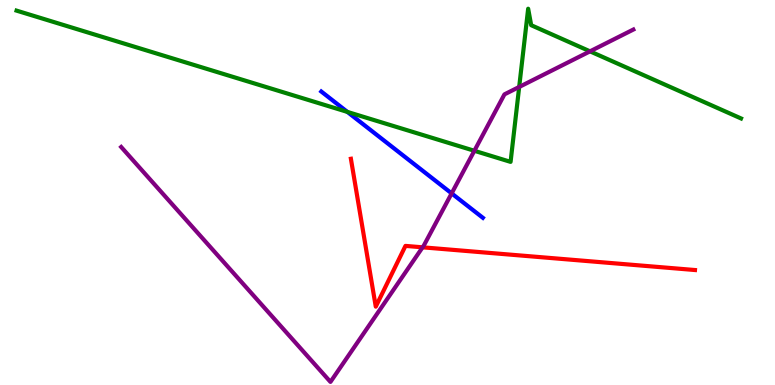[{'lines': ['blue', 'red'], 'intersections': []}, {'lines': ['green', 'red'], 'intersections': []}, {'lines': ['purple', 'red'], 'intersections': [{'x': 5.45, 'y': 3.58}]}, {'lines': ['blue', 'green'], 'intersections': [{'x': 4.48, 'y': 7.09}]}, {'lines': ['blue', 'purple'], 'intersections': [{'x': 5.83, 'y': 4.98}]}, {'lines': ['green', 'purple'], 'intersections': [{'x': 6.12, 'y': 6.08}, {'x': 6.7, 'y': 7.74}, {'x': 7.61, 'y': 8.67}]}]